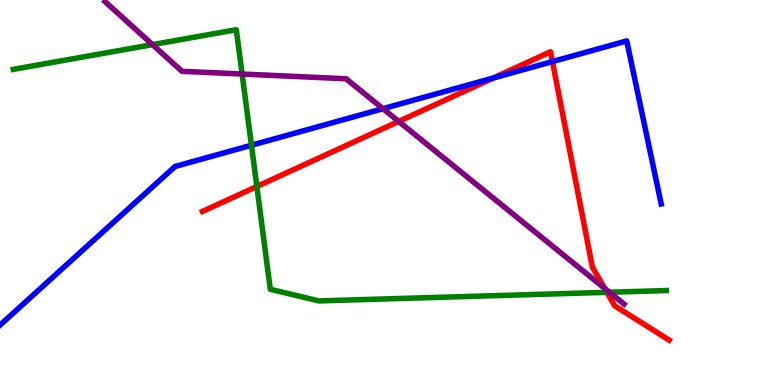[{'lines': ['blue', 'red'], 'intersections': [{'x': 6.37, 'y': 7.97}, {'x': 7.13, 'y': 8.4}]}, {'lines': ['green', 'red'], 'intersections': [{'x': 3.31, 'y': 5.16}, {'x': 7.83, 'y': 2.41}]}, {'lines': ['purple', 'red'], 'intersections': [{'x': 5.14, 'y': 6.85}, {'x': 7.8, 'y': 2.51}]}, {'lines': ['blue', 'green'], 'intersections': [{'x': 3.24, 'y': 6.23}]}, {'lines': ['blue', 'purple'], 'intersections': [{'x': 4.94, 'y': 7.18}]}, {'lines': ['green', 'purple'], 'intersections': [{'x': 1.97, 'y': 8.84}, {'x': 3.12, 'y': 8.08}, {'x': 7.86, 'y': 2.41}]}]